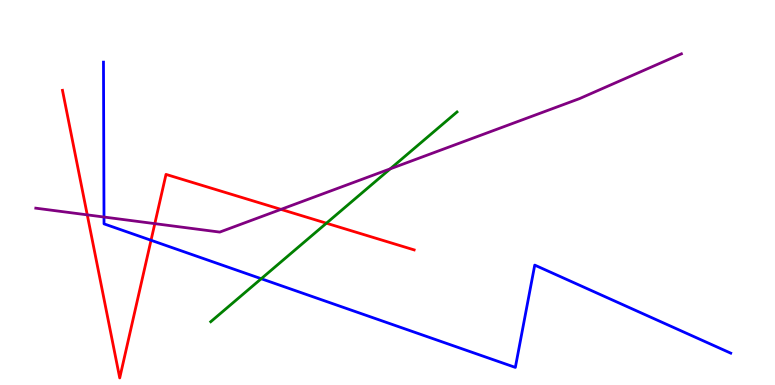[{'lines': ['blue', 'red'], 'intersections': [{'x': 1.95, 'y': 3.76}]}, {'lines': ['green', 'red'], 'intersections': [{'x': 4.21, 'y': 4.2}]}, {'lines': ['purple', 'red'], 'intersections': [{'x': 1.13, 'y': 4.42}, {'x': 2.0, 'y': 4.19}, {'x': 3.63, 'y': 4.56}]}, {'lines': ['blue', 'green'], 'intersections': [{'x': 3.37, 'y': 2.76}]}, {'lines': ['blue', 'purple'], 'intersections': [{'x': 1.34, 'y': 4.36}]}, {'lines': ['green', 'purple'], 'intersections': [{'x': 5.04, 'y': 5.61}]}]